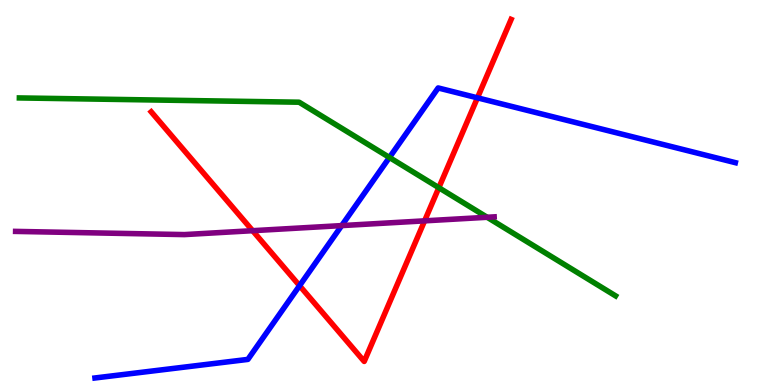[{'lines': ['blue', 'red'], 'intersections': [{'x': 3.87, 'y': 2.58}, {'x': 6.16, 'y': 7.46}]}, {'lines': ['green', 'red'], 'intersections': [{'x': 5.66, 'y': 5.12}]}, {'lines': ['purple', 'red'], 'intersections': [{'x': 3.26, 'y': 4.01}, {'x': 5.48, 'y': 4.26}]}, {'lines': ['blue', 'green'], 'intersections': [{'x': 5.02, 'y': 5.91}]}, {'lines': ['blue', 'purple'], 'intersections': [{'x': 4.41, 'y': 4.14}]}, {'lines': ['green', 'purple'], 'intersections': [{'x': 6.29, 'y': 4.36}]}]